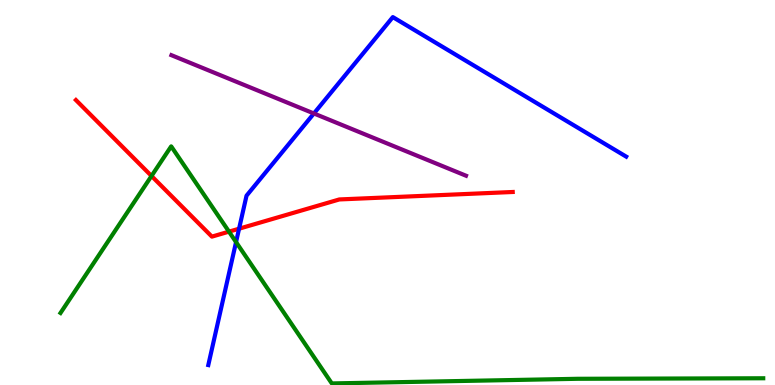[{'lines': ['blue', 'red'], 'intersections': [{'x': 3.08, 'y': 4.06}]}, {'lines': ['green', 'red'], 'intersections': [{'x': 1.95, 'y': 5.43}, {'x': 2.95, 'y': 3.98}]}, {'lines': ['purple', 'red'], 'intersections': []}, {'lines': ['blue', 'green'], 'intersections': [{'x': 3.05, 'y': 3.71}]}, {'lines': ['blue', 'purple'], 'intersections': [{'x': 4.05, 'y': 7.05}]}, {'lines': ['green', 'purple'], 'intersections': []}]